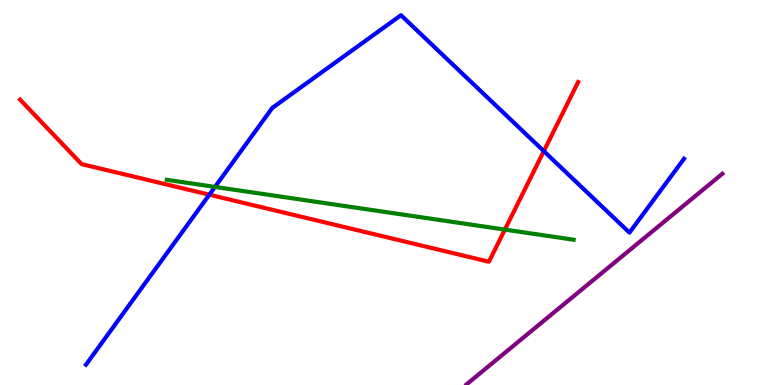[{'lines': ['blue', 'red'], 'intersections': [{'x': 2.7, 'y': 4.94}, {'x': 7.02, 'y': 6.07}]}, {'lines': ['green', 'red'], 'intersections': [{'x': 6.51, 'y': 4.04}]}, {'lines': ['purple', 'red'], 'intersections': []}, {'lines': ['blue', 'green'], 'intersections': [{'x': 2.77, 'y': 5.14}]}, {'lines': ['blue', 'purple'], 'intersections': []}, {'lines': ['green', 'purple'], 'intersections': []}]